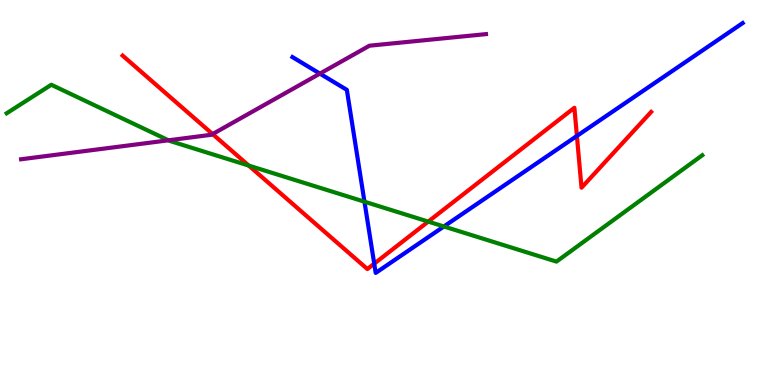[{'lines': ['blue', 'red'], 'intersections': [{'x': 4.83, 'y': 3.15}, {'x': 7.44, 'y': 6.47}]}, {'lines': ['green', 'red'], 'intersections': [{'x': 3.21, 'y': 5.7}, {'x': 5.53, 'y': 4.24}]}, {'lines': ['purple', 'red'], 'intersections': [{'x': 2.74, 'y': 6.52}]}, {'lines': ['blue', 'green'], 'intersections': [{'x': 4.7, 'y': 4.76}, {'x': 5.73, 'y': 4.12}]}, {'lines': ['blue', 'purple'], 'intersections': [{'x': 4.13, 'y': 8.09}]}, {'lines': ['green', 'purple'], 'intersections': [{'x': 2.17, 'y': 6.36}]}]